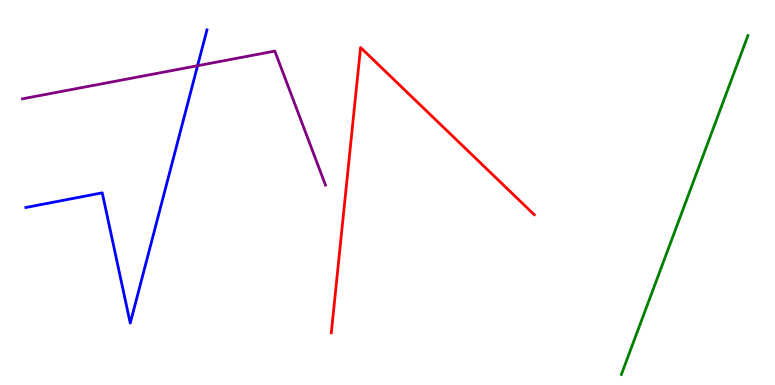[{'lines': ['blue', 'red'], 'intersections': []}, {'lines': ['green', 'red'], 'intersections': []}, {'lines': ['purple', 'red'], 'intersections': []}, {'lines': ['blue', 'green'], 'intersections': []}, {'lines': ['blue', 'purple'], 'intersections': [{'x': 2.55, 'y': 8.29}]}, {'lines': ['green', 'purple'], 'intersections': []}]